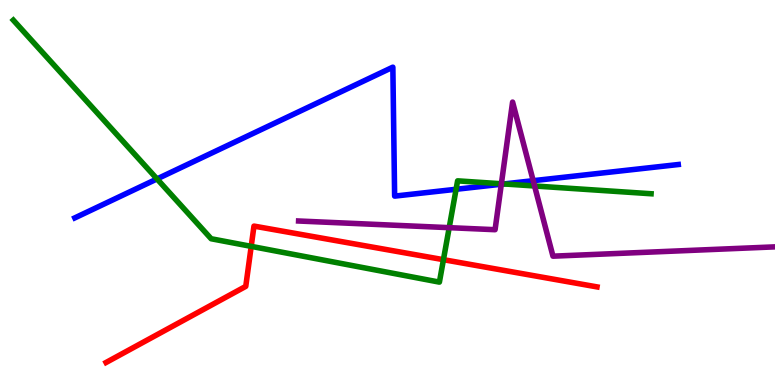[{'lines': ['blue', 'red'], 'intersections': []}, {'lines': ['green', 'red'], 'intersections': [{'x': 3.24, 'y': 3.6}, {'x': 5.72, 'y': 3.26}]}, {'lines': ['purple', 'red'], 'intersections': []}, {'lines': ['blue', 'green'], 'intersections': [{'x': 2.03, 'y': 5.35}, {'x': 5.89, 'y': 5.08}, {'x': 6.5, 'y': 5.22}]}, {'lines': ['blue', 'purple'], 'intersections': [{'x': 6.47, 'y': 5.21}, {'x': 6.88, 'y': 5.31}]}, {'lines': ['green', 'purple'], 'intersections': [{'x': 5.8, 'y': 4.09}, {'x': 6.47, 'y': 5.23}, {'x': 6.9, 'y': 5.17}]}]